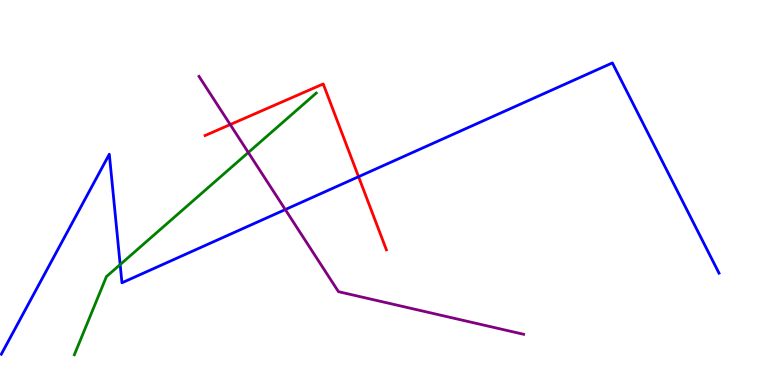[{'lines': ['blue', 'red'], 'intersections': [{'x': 4.63, 'y': 5.41}]}, {'lines': ['green', 'red'], 'intersections': []}, {'lines': ['purple', 'red'], 'intersections': [{'x': 2.97, 'y': 6.76}]}, {'lines': ['blue', 'green'], 'intersections': [{'x': 1.55, 'y': 3.13}]}, {'lines': ['blue', 'purple'], 'intersections': [{'x': 3.68, 'y': 4.56}]}, {'lines': ['green', 'purple'], 'intersections': [{'x': 3.2, 'y': 6.04}]}]